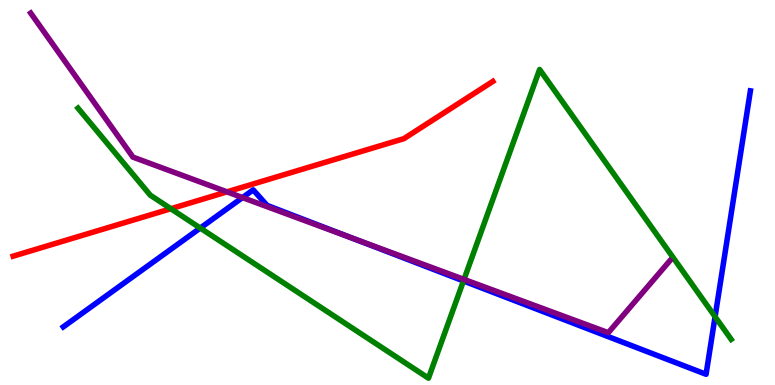[{'lines': ['blue', 'red'], 'intersections': []}, {'lines': ['green', 'red'], 'intersections': [{'x': 2.2, 'y': 4.58}]}, {'lines': ['purple', 'red'], 'intersections': [{'x': 2.93, 'y': 5.02}]}, {'lines': ['blue', 'green'], 'intersections': [{'x': 2.58, 'y': 4.08}, {'x': 5.98, 'y': 2.7}, {'x': 9.23, 'y': 1.77}]}, {'lines': ['blue', 'purple'], 'intersections': [{'x': 3.13, 'y': 4.87}, {'x': 4.54, 'y': 3.82}]}, {'lines': ['green', 'purple'], 'intersections': [{'x': 5.99, 'y': 2.74}]}]